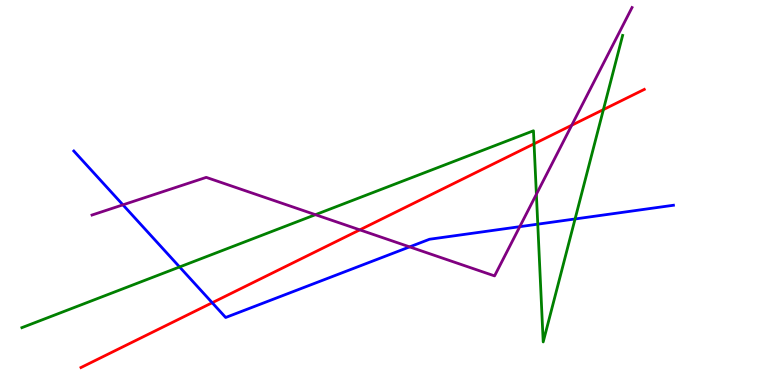[{'lines': ['blue', 'red'], 'intersections': [{'x': 2.74, 'y': 2.14}]}, {'lines': ['green', 'red'], 'intersections': [{'x': 6.89, 'y': 6.26}, {'x': 7.79, 'y': 7.15}]}, {'lines': ['purple', 'red'], 'intersections': [{'x': 4.64, 'y': 4.03}, {'x': 7.38, 'y': 6.75}]}, {'lines': ['blue', 'green'], 'intersections': [{'x': 2.32, 'y': 3.07}, {'x': 6.94, 'y': 4.18}, {'x': 7.42, 'y': 4.31}]}, {'lines': ['blue', 'purple'], 'intersections': [{'x': 1.59, 'y': 4.68}, {'x': 5.29, 'y': 3.59}, {'x': 6.71, 'y': 4.11}]}, {'lines': ['green', 'purple'], 'intersections': [{'x': 4.07, 'y': 4.42}, {'x': 6.92, 'y': 4.95}]}]